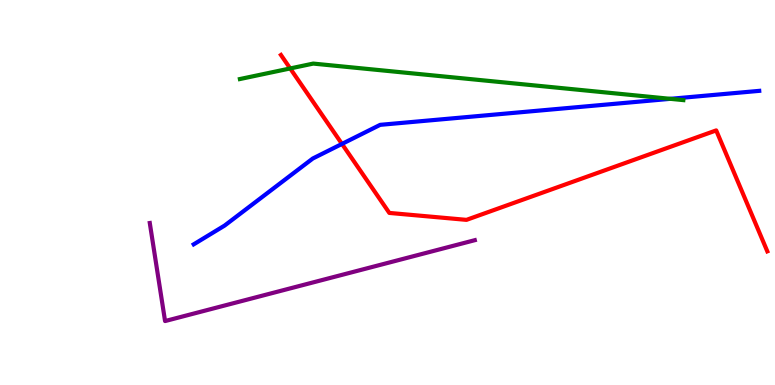[{'lines': ['blue', 'red'], 'intersections': [{'x': 4.41, 'y': 6.26}]}, {'lines': ['green', 'red'], 'intersections': [{'x': 3.74, 'y': 8.22}]}, {'lines': ['purple', 'red'], 'intersections': []}, {'lines': ['blue', 'green'], 'intersections': [{'x': 8.65, 'y': 7.43}]}, {'lines': ['blue', 'purple'], 'intersections': []}, {'lines': ['green', 'purple'], 'intersections': []}]